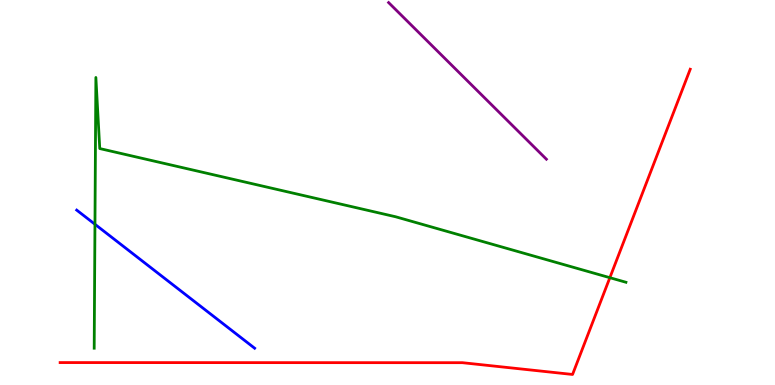[{'lines': ['blue', 'red'], 'intersections': []}, {'lines': ['green', 'red'], 'intersections': [{'x': 7.87, 'y': 2.79}]}, {'lines': ['purple', 'red'], 'intersections': []}, {'lines': ['blue', 'green'], 'intersections': [{'x': 1.23, 'y': 4.17}]}, {'lines': ['blue', 'purple'], 'intersections': []}, {'lines': ['green', 'purple'], 'intersections': []}]